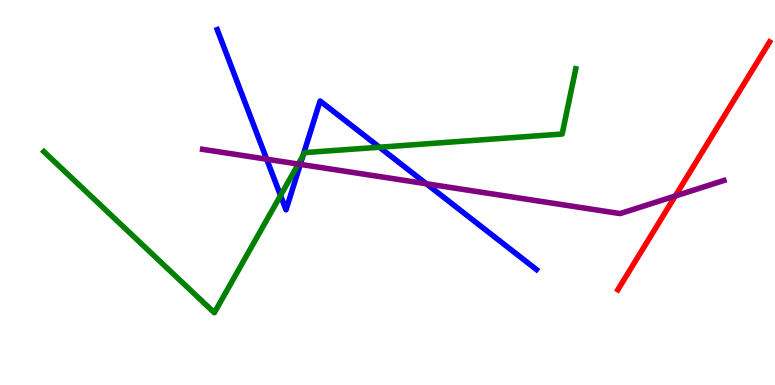[{'lines': ['blue', 'red'], 'intersections': []}, {'lines': ['green', 'red'], 'intersections': []}, {'lines': ['purple', 'red'], 'intersections': [{'x': 8.71, 'y': 4.91}]}, {'lines': ['blue', 'green'], 'intersections': [{'x': 3.62, 'y': 4.92}, {'x': 3.91, 'y': 5.95}, {'x': 4.9, 'y': 6.18}]}, {'lines': ['blue', 'purple'], 'intersections': [{'x': 3.44, 'y': 5.87}, {'x': 3.87, 'y': 5.73}, {'x': 5.5, 'y': 5.23}]}, {'lines': ['green', 'purple'], 'intersections': [{'x': 3.85, 'y': 5.74}]}]